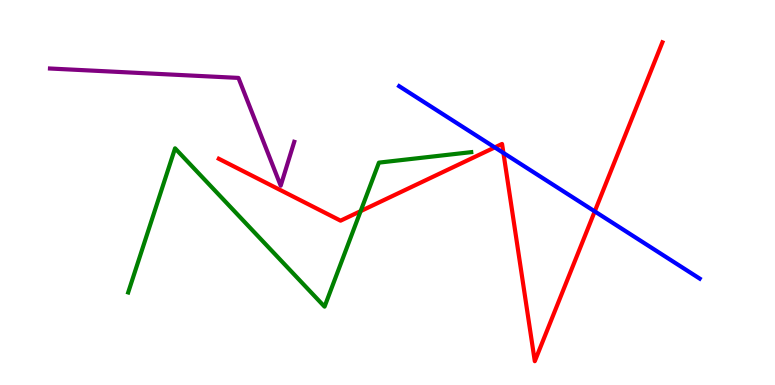[{'lines': ['blue', 'red'], 'intersections': [{'x': 6.38, 'y': 6.17}, {'x': 6.5, 'y': 6.03}, {'x': 7.67, 'y': 4.51}]}, {'lines': ['green', 'red'], 'intersections': [{'x': 4.65, 'y': 4.52}]}, {'lines': ['purple', 'red'], 'intersections': []}, {'lines': ['blue', 'green'], 'intersections': []}, {'lines': ['blue', 'purple'], 'intersections': []}, {'lines': ['green', 'purple'], 'intersections': []}]